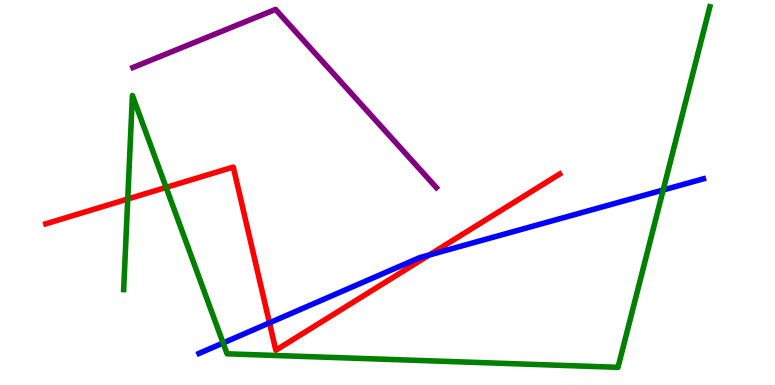[{'lines': ['blue', 'red'], 'intersections': [{'x': 3.48, 'y': 1.61}, {'x': 5.54, 'y': 3.38}]}, {'lines': ['green', 'red'], 'intersections': [{'x': 1.65, 'y': 4.83}, {'x': 2.14, 'y': 5.13}]}, {'lines': ['purple', 'red'], 'intersections': []}, {'lines': ['blue', 'green'], 'intersections': [{'x': 2.88, 'y': 1.09}, {'x': 8.56, 'y': 5.07}]}, {'lines': ['blue', 'purple'], 'intersections': []}, {'lines': ['green', 'purple'], 'intersections': []}]